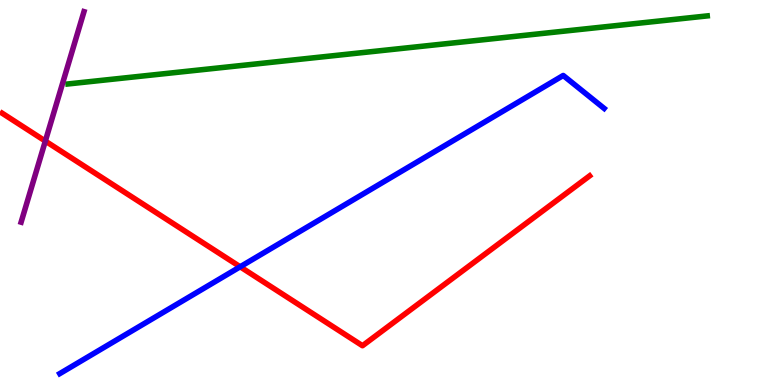[{'lines': ['blue', 'red'], 'intersections': [{'x': 3.1, 'y': 3.07}]}, {'lines': ['green', 'red'], 'intersections': []}, {'lines': ['purple', 'red'], 'intersections': [{'x': 0.585, 'y': 6.34}]}, {'lines': ['blue', 'green'], 'intersections': []}, {'lines': ['blue', 'purple'], 'intersections': []}, {'lines': ['green', 'purple'], 'intersections': []}]